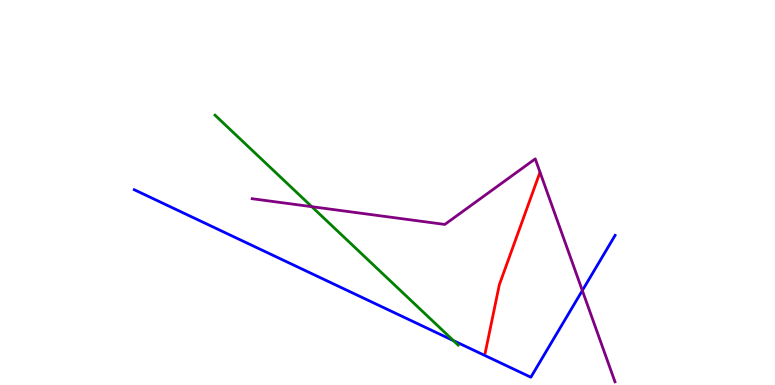[{'lines': ['blue', 'red'], 'intersections': []}, {'lines': ['green', 'red'], 'intersections': []}, {'lines': ['purple', 'red'], 'intersections': []}, {'lines': ['blue', 'green'], 'intersections': [{'x': 5.85, 'y': 1.15}]}, {'lines': ['blue', 'purple'], 'intersections': [{'x': 7.51, 'y': 2.45}]}, {'lines': ['green', 'purple'], 'intersections': [{'x': 4.02, 'y': 4.63}]}]